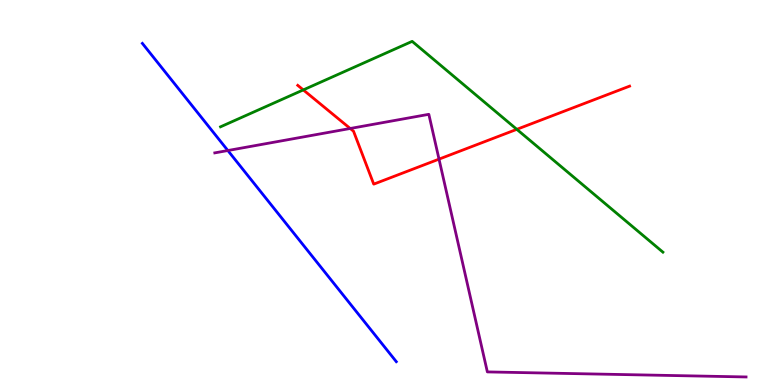[{'lines': ['blue', 'red'], 'intersections': []}, {'lines': ['green', 'red'], 'intersections': [{'x': 3.91, 'y': 7.66}, {'x': 6.67, 'y': 6.64}]}, {'lines': ['purple', 'red'], 'intersections': [{'x': 4.52, 'y': 6.66}, {'x': 5.66, 'y': 5.87}]}, {'lines': ['blue', 'green'], 'intersections': []}, {'lines': ['blue', 'purple'], 'intersections': [{'x': 2.94, 'y': 6.09}]}, {'lines': ['green', 'purple'], 'intersections': []}]